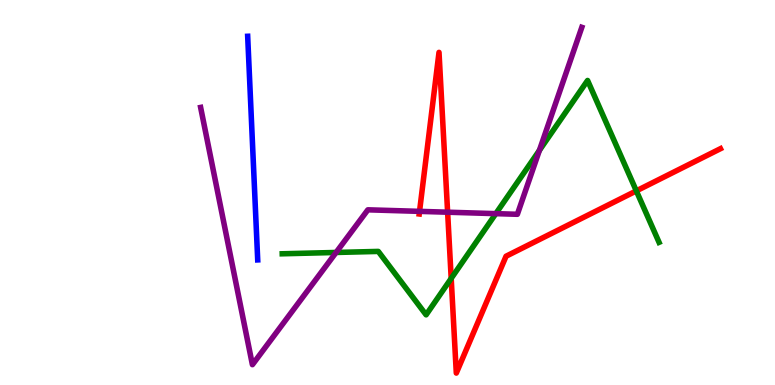[{'lines': ['blue', 'red'], 'intersections': []}, {'lines': ['green', 'red'], 'intersections': [{'x': 5.82, 'y': 2.77}, {'x': 8.21, 'y': 5.04}]}, {'lines': ['purple', 'red'], 'intersections': [{'x': 5.41, 'y': 4.51}, {'x': 5.78, 'y': 4.49}]}, {'lines': ['blue', 'green'], 'intersections': []}, {'lines': ['blue', 'purple'], 'intersections': []}, {'lines': ['green', 'purple'], 'intersections': [{'x': 4.34, 'y': 3.44}, {'x': 6.4, 'y': 4.45}, {'x': 6.96, 'y': 6.09}]}]